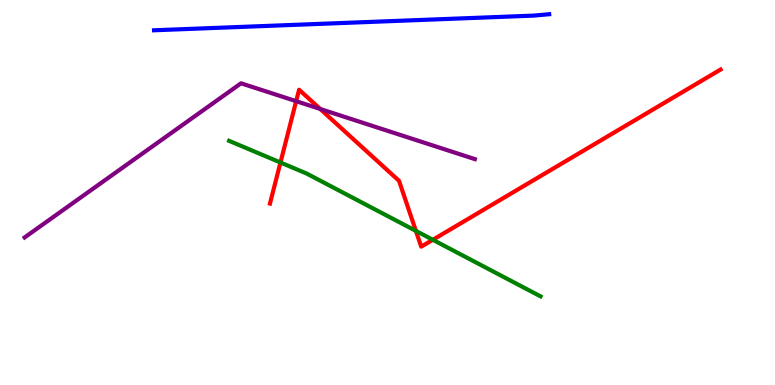[{'lines': ['blue', 'red'], 'intersections': []}, {'lines': ['green', 'red'], 'intersections': [{'x': 3.62, 'y': 5.78}, {'x': 5.37, 'y': 4.0}, {'x': 5.58, 'y': 3.77}]}, {'lines': ['purple', 'red'], 'intersections': [{'x': 3.82, 'y': 7.37}, {'x': 4.13, 'y': 7.17}]}, {'lines': ['blue', 'green'], 'intersections': []}, {'lines': ['blue', 'purple'], 'intersections': []}, {'lines': ['green', 'purple'], 'intersections': []}]